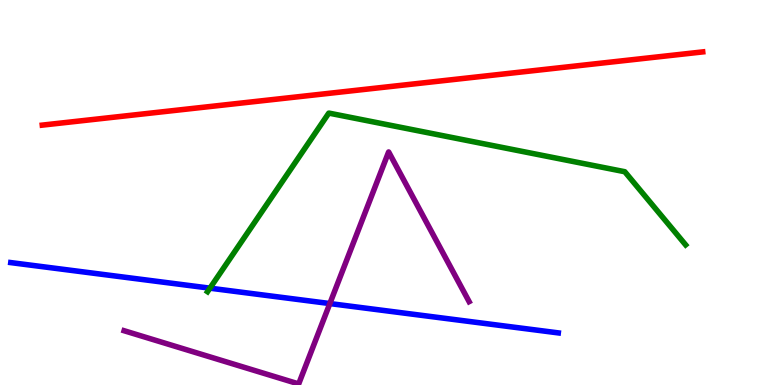[{'lines': ['blue', 'red'], 'intersections': []}, {'lines': ['green', 'red'], 'intersections': []}, {'lines': ['purple', 'red'], 'intersections': []}, {'lines': ['blue', 'green'], 'intersections': [{'x': 2.71, 'y': 2.52}]}, {'lines': ['blue', 'purple'], 'intersections': [{'x': 4.26, 'y': 2.12}]}, {'lines': ['green', 'purple'], 'intersections': []}]